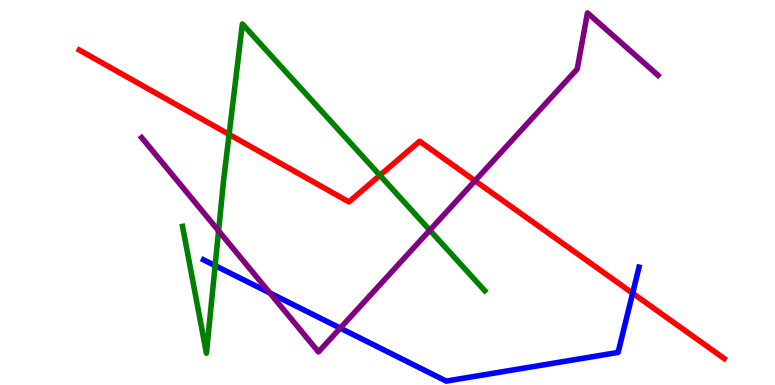[{'lines': ['blue', 'red'], 'intersections': [{'x': 8.16, 'y': 2.38}]}, {'lines': ['green', 'red'], 'intersections': [{'x': 2.96, 'y': 6.51}, {'x': 4.9, 'y': 5.45}]}, {'lines': ['purple', 'red'], 'intersections': [{'x': 6.13, 'y': 5.3}]}, {'lines': ['blue', 'green'], 'intersections': [{'x': 2.78, 'y': 3.1}]}, {'lines': ['blue', 'purple'], 'intersections': [{'x': 3.48, 'y': 2.39}, {'x': 4.39, 'y': 1.48}]}, {'lines': ['green', 'purple'], 'intersections': [{'x': 2.82, 'y': 4.0}, {'x': 5.55, 'y': 4.02}]}]